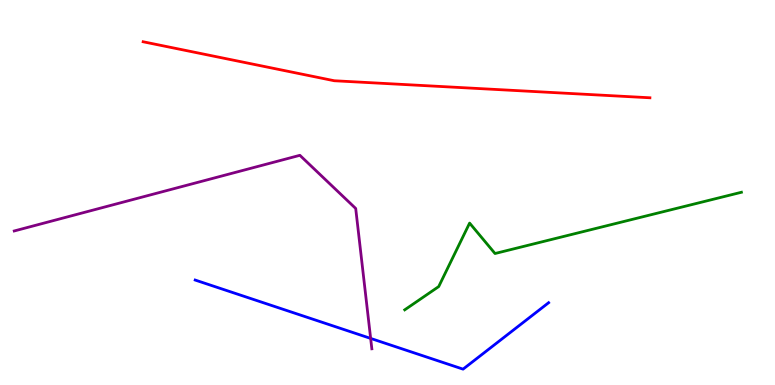[{'lines': ['blue', 'red'], 'intersections': []}, {'lines': ['green', 'red'], 'intersections': []}, {'lines': ['purple', 'red'], 'intersections': []}, {'lines': ['blue', 'green'], 'intersections': []}, {'lines': ['blue', 'purple'], 'intersections': [{'x': 4.78, 'y': 1.21}]}, {'lines': ['green', 'purple'], 'intersections': []}]